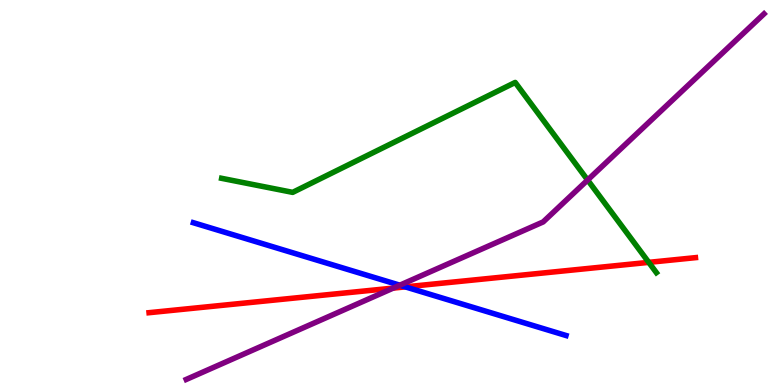[{'lines': ['blue', 'red'], 'intersections': [{'x': 5.23, 'y': 2.55}]}, {'lines': ['green', 'red'], 'intersections': [{'x': 8.37, 'y': 3.19}]}, {'lines': ['purple', 'red'], 'intersections': [{'x': 5.07, 'y': 2.52}]}, {'lines': ['blue', 'green'], 'intersections': []}, {'lines': ['blue', 'purple'], 'intersections': [{'x': 5.16, 'y': 2.59}]}, {'lines': ['green', 'purple'], 'intersections': [{'x': 7.58, 'y': 5.32}]}]